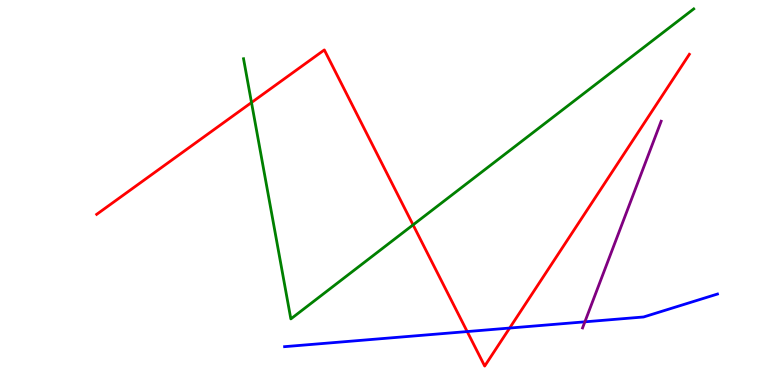[{'lines': ['blue', 'red'], 'intersections': [{'x': 6.03, 'y': 1.39}, {'x': 6.58, 'y': 1.48}]}, {'lines': ['green', 'red'], 'intersections': [{'x': 3.25, 'y': 7.34}, {'x': 5.33, 'y': 4.16}]}, {'lines': ['purple', 'red'], 'intersections': []}, {'lines': ['blue', 'green'], 'intersections': []}, {'lines': ['blue', 'purple'], 'intersections': [{'x': 7.55, 'y': 1.64}]}, {'lines': ['green', 'purple'], 'intersections': []}]